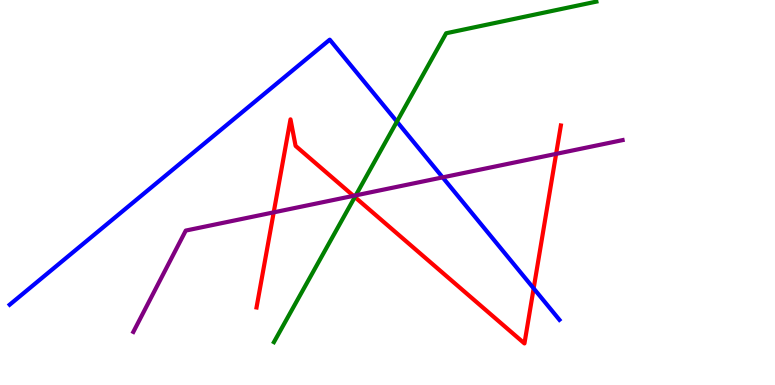[{'lines': ['blue', 'red'], 'intersections': [{'x': 6.89, 'y': 2.51}]}, {'lines': ['green', 'red'], 'intersections': [{'x': 4.58, 'y': 4.88}]}, {'lines': ['purple', 'red'], 'intersections': [{'x': 3.53, 'y': 4.48}, {'x': 4.56, 'y': 4.91}, {'x': 7.18, 'y': 6.0}]}, {'lines': ['blue', 'green'], 'intersections': [{'x': 5.12, 'y': 6.84}]}, {'lines': ['blue', 'purple'], 'intersections': [{'x': 5.71, 'y': 5.39}]}, {'lines': ['green', 'purple'], 'intersections': [{'x': 4.59, 'y': 4.93}]}]